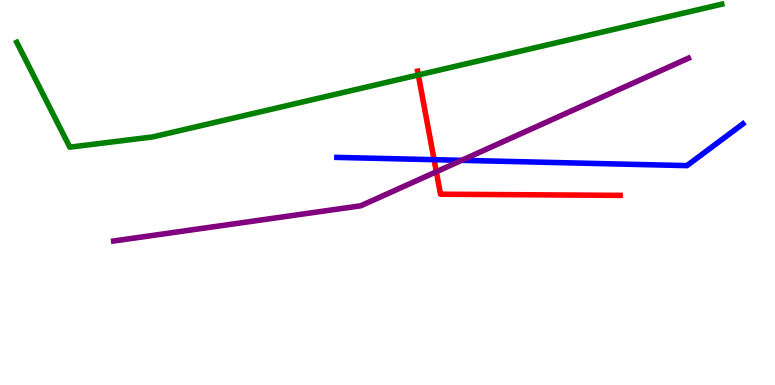[{'lines': ['blue', 'red'], 'intersections': [{'x': 5.6, 'y': 5.85}]}, {'lines': ['green', 'red'], 'intersections': [{'x': 5.4, 'y': 8.05}]}, {'lines': ['purple', 'red'], 'intersections': [{'x': 5.63, 'y': 5.54}]}, {'lines': ['blue', 'green'], 'intersections': []}, {'lines': ['blue', 'purple'], 'intersections': [{'x': 5.96, 'y': 5.84}]}, {'lines': ['green', 'purple'], 'intersections': []}]